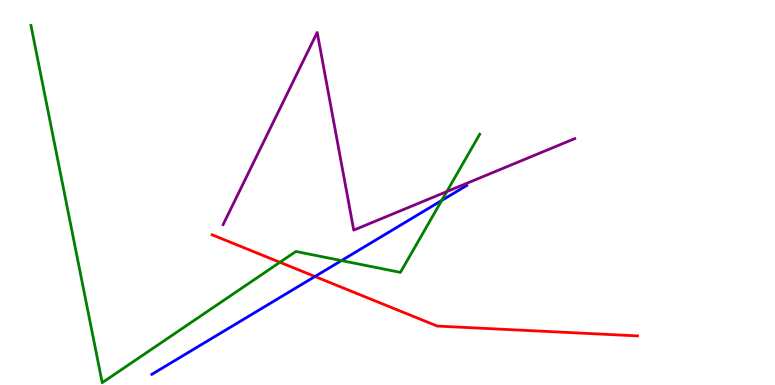[{'lines': ['blue', 'red'], 'intersections': [{'x': 4.06, 'y': 2.82}]}, {'lines': ['green', 'red'], 'intersections': [{'x': 3.61, 'y': 3.19}]}, {'lines': ['purple', 'red'], 'intersections': []}, {'lines': ['blue', 'green'], 'intersections': [{'x': 4.41, 'y': 3.23}, {'x': 5.7, 'y': 4.79}]}, {'lines': ['blue', 'purple'], 'intersections': []}, {'lines': ['green', 'purple'], 'intersections': [{'x': 5.77, 'y': 5.02}]}]